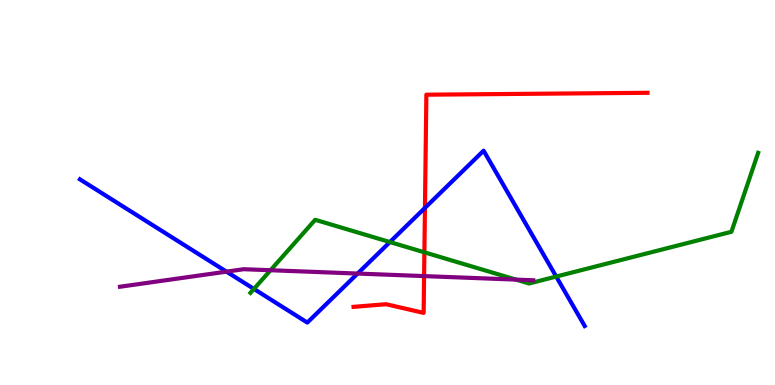[{'lines': ['blue', 'red'], 'intersections': [{'x': 5.48, 'y': 4.6}]}, {'lines': ['green', 'red'], 'intersections': [{'x': 5.48, 'y': 3.45}]}, {'lines': ['purple', 'red'], 'intersections': [{'x': 5.47, 'y': 2.83}]}, {'lines': ['blue', 'green'], 'intersections': [{'x': 3.28, 'y': 2.5}, {'x': 5.03, 'y': 3.71}, {'x': 7.18, 'y': 2.82}]}, {'lines': ['blue', 'purple'], 'intersections': [{'x': 2.92, 'y': 2.94}, {'x': 4.61, 'y': 2.89}]}, {'lines': ['green', 'purple'], 'intersections': [{'x': 3.49, 'y': 2.98}, {'x': 6.66, 'y': 2.74}]}]